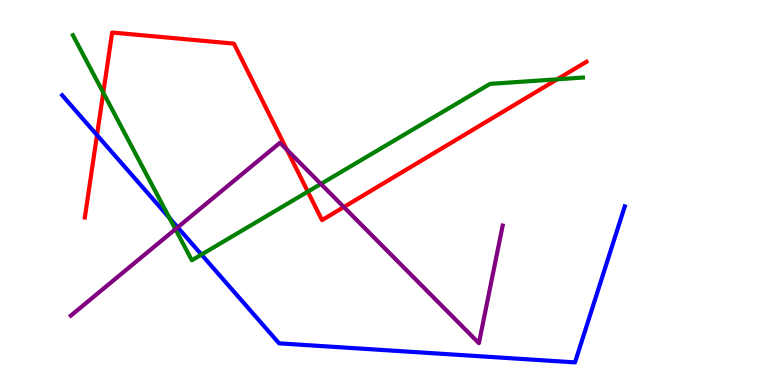[{'lines': ['blue', 'red'], 'intersections': [{'x': 1.25, 'y': 6.49}]}, {'lines': ['green', 'red'], 'intersections': [{'x': 1.33, 'y': 7.59}, {'x': 3.97, 'y': 5.02}, {'x': 7.19, 'y': 7.94}]}, {'lines': ['purple', 'red'], 'intersections': [{'x': 3.7, 'y': 6.11}, {'x': 4.44, 'y': 4.62}]}, {'lines': ['blue', 'green'], 'intersections': [{'x': 2.19, 'y': 4.34}, {'x': 2.6, 'y': 3.39}]}, {'lines': ['blue', 'purple'], 'intersections': [{'x': 2.29, 'y': 4.1}]}, {'lines': ['green', 'purple'], 'intersections': [{'x': 2.26, 'y': 4.05}, {'x': 4.14, 'y': 5.22}]}]